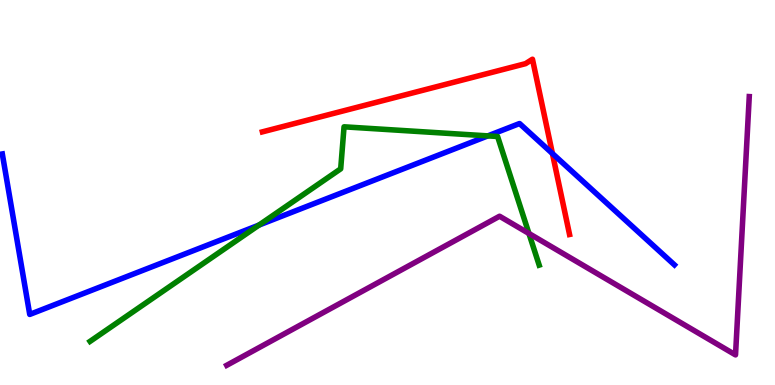[{'lines': ['blue', 'red'], 'intersections': [{'x': 7.13, 'y': 6.01}]}, {'lines': ['green', 'red'], 'intersections': []}, {'lines': ['purple', 'red'], 'intersections': []}, {'lines': ['blue', 'green'], 'intersections': [{'x': 3.34, 'y': 4.15}, {'x': 6.29, 'y': 6.47}]}, {'lines': ['blue', 'purple'], 'intersections': []}, {'lines': ['green', 'purple'], 'intersections': [{'x': 6.83, 'y': 3.94}]}]